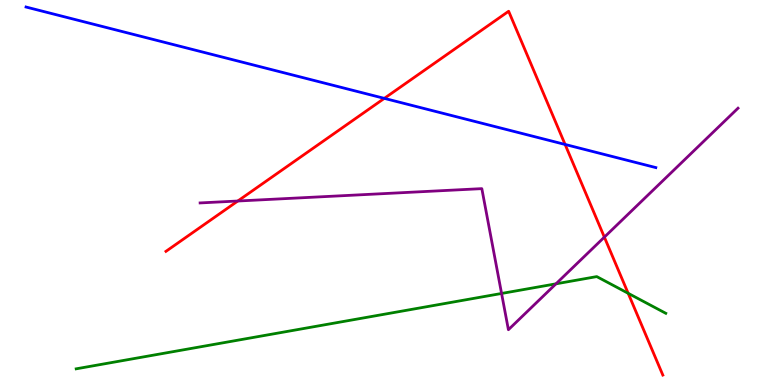[{'lines': ['blue', 'red'], 'intersections': [{'x': 4.96, 'y': 7.45}, {'x': 7.29, 'y': 6.25}]}, {'lines': ['green', 'red'], 'intersections': [{'x': 8.11, 'y': 2.38}]}, {'lines': ['purple', 'red'], 'intersections': [{'x': 3.07, 'y': 4.78}, {'x': 7.8, 'y': 3.84}]}, {'lines': ['blue', 'green'], 'intersections': []}, {'lines': ['blue', 'purple'], 'intersections': []}, {'lines': ['green', 'purple'], 'intersections': [{'x': 6.47, 'y': 2.38}, {'x': 7.17, 'y': 2.63}]}]